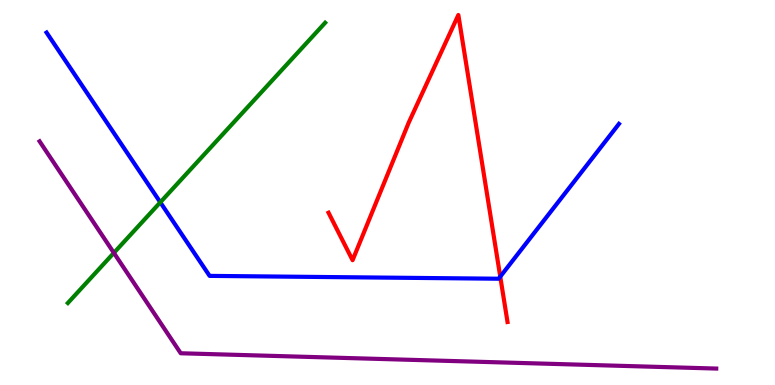[{'lines': ['blue', 'red'], 'intersections': [{'x': 6.45, 'y': 2.81}]}, {'lines': ['green', 'red'], 'intersections': []}, {'lines': ['purple', 'red'], 'intersections': []}, {'lines': ['blue', 'green'], 'intersections': [{'x': 2.07, 'y': 4.75}]}, {'lines': ['blue', 'purple'], 'intersections': []}, {'lines': ['green', 'purple'], 'intersections': [{'x': 1.47, 'y': 3.43}]}]